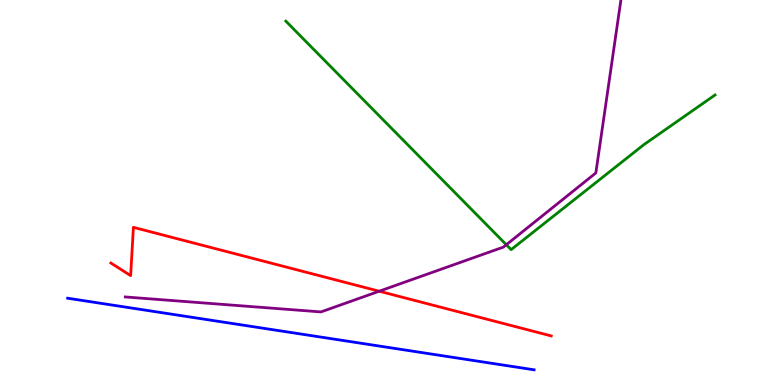[{'lines': ['blue', 'red'], 'intersections': []}, {'lines': ['green', 'red'], 'intersections': []}, {'lines': ['purple', 'red'], 'intersections': [{'x': 4.89, 'y': 2.44}]}, {'lines': ['blue', 'green'], 'intersections': []}, {'lines': ['blue', 'purple'], 'intersections': []}, {'lines': ['green', 'purple'], 'intersections': [{'x': 6.53, 'y': 3.64}]}]